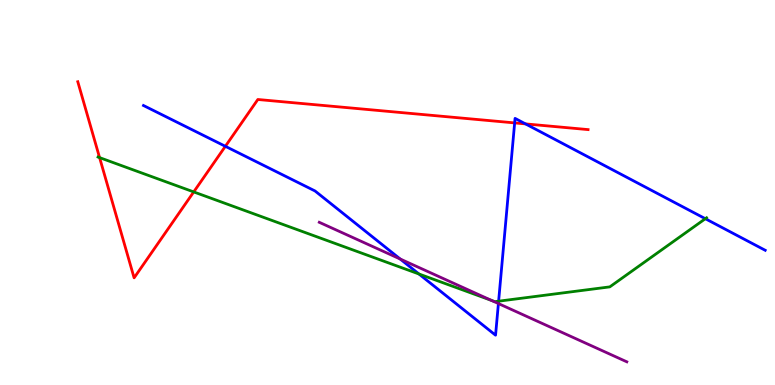[{'lines': ['blue', 'red'], 'intersections': [{'x': 2.91, 'y': 6.2}, {'x': 6.64, 'y': 6.81}, {'x': 6.78, 'y': 6.78}]}, {'lines': ['green', 'red'], 'intersections': [{'x': 1.28, 'y': 5.91}, {'x': 2.5, 'y': 5.02}]}, {'lines': ['purple', 'red'], 'intersections': []}, {'lines': ['blue', 'green'], 'intersections': [{'x': 5.41, 'y': 2.88}, {'x': 6.43, 'y': 2.18}, {'x': 9.1, 'y': 4.32}]}, {'lines': ['blue', 'purple'], 'intersections': [{'x': 5.16, 'y': 3.27}, {'x': 6.43, 'y': 2.12}]}, {'lines': ['green', 'purple'], 'intersections': [{'x': 6.34, 'y': 2.2}]}]